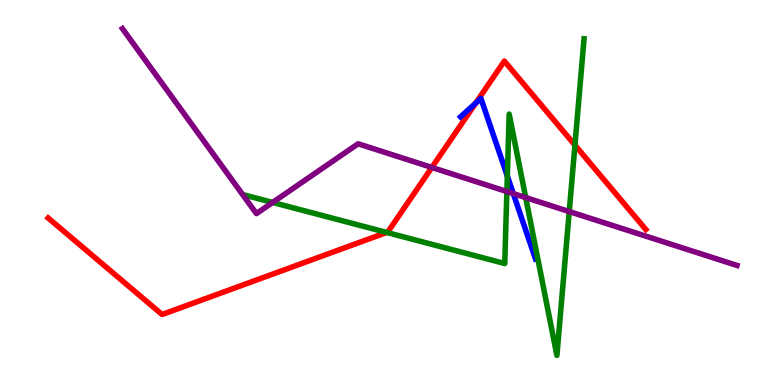[{'lines': ['blue', 'red'], 'intersections': [{'x': 6.14, 'y': 7.32}]}, {'lines': ['green', 'red'], 'intersections': [{'x': 4.99, 'y': 3.96}, {'x': 7.42, 'y': 6.23}]}, {'lines': ['purple', 'red'], 'intersections': [{'x': 5.57, 'y': 5.65}]}, {'lines': ['blue', 'green'], 'intersections': [{'x': 6.55, 'y': 5.43}]}, {'lines': ['blue', 'purple'], 'intersections': [{'x': 6.62, 'y': 4.97}]}, {'lines': ['green', 'purple'], 'intersections': [{'x': 3.52, 'y': 4.74}, {'x': 6.54, 'y': 5.02}, {'x': 6.78, 'y': 4.87}, {'x': 7.35, 'y': 4.5}]}]